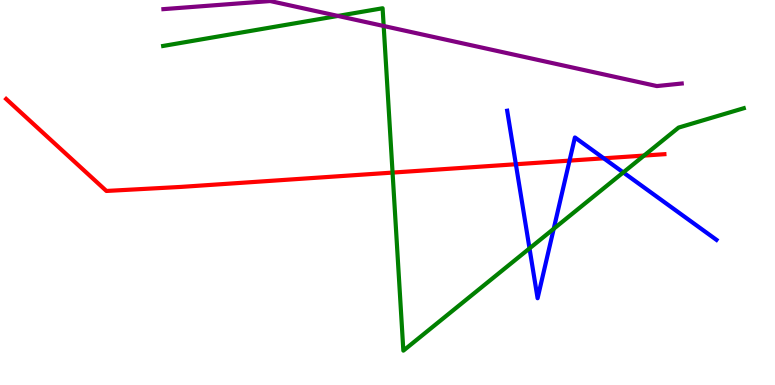[{'lines': ['blue', 'red'], 'intersections': [{'x': 6.66, 'y': 5.73}, {'x': 7.35, 'y': 5.83}, {'x': 7.79, 'y': 5.89}]}, {'lines': ['green', 'red'], 'intersections': [{'x': 5.07, 'y': 5.52}, {'x': 8.31, 'y': 5.96}]}, {'lines': ['purple', 'red'], 'intersections': []}, {'lines': ['blue', 'green'], 'intersections': [{'x': 6.83, 'y': 3.55}, {'x': 7.14, 'y': 4.06}, {'x': 8.04, 'y': 5.52}]}, {'lines': ['blue', 'purple'], 'intersections': []}, {'lines': ['green', 'purple'], 'intersections': [{'x': 4.36, 'y': 9.59}, {'x': 4.95, 'y': 9.32}]}]